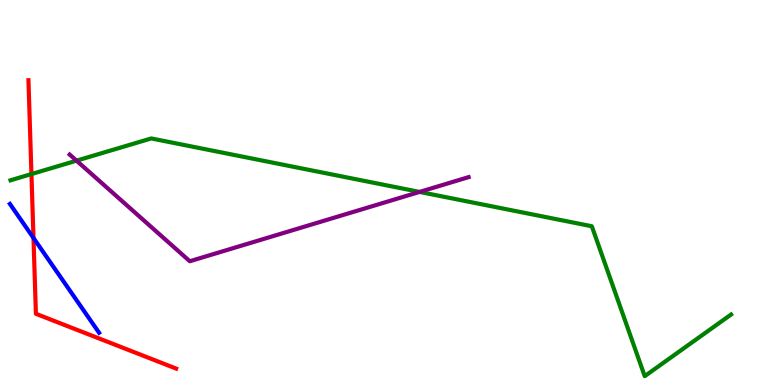[{'lines': ['blue', 'red'], 'intersections': [{'x': 0.432, 'y': 3.82}]}, {'lines': ['green', 'red'], 'intersections': [{'x': 0.406, 'y': 5.48}]}, {'lines': ['purple', 'red'], 'intersections': []}, {'lines': ['blue', 'green'], 'intersections': []}, {'lines': ['blue', 'purple'], 'intersections': []}, {'lines': ['green', 'purple'], 'intersections': [{'x': 0.988, 'y': 5.83}, {'x': 5.41, 'y': 5.01}]}]